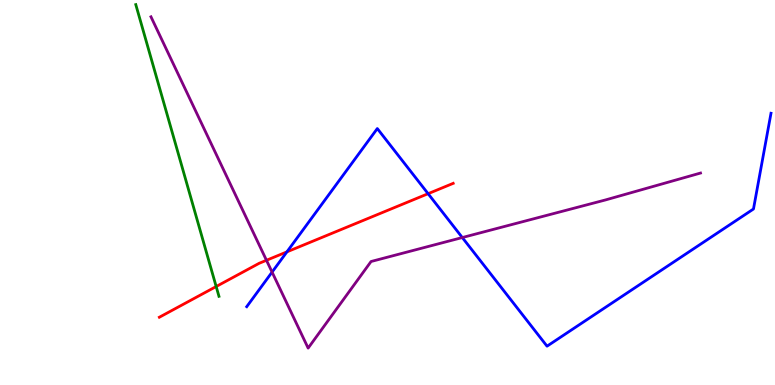[{'lines': ['blue', 'red'], 'intersections': [{'x': 3.7, 'y': 3.46}, {'x': 5.52, 'y': 4.97}]}, {'lines': ['green', 'red'], 'intersections': [{'x': 2.79, 'y': 2.56}]}, {'lines': ['purple', 'red'], 'intersections': [{'x': 3.44, 'y': 3.24}]}, {'lines': ['blue', 'green'], 'intersections': []}, {'lines': ['blue', 'purple'], 'intersections': [{'x': 3.51, 'y': 2.93}, {'x': 5.97, 'y': 3.83}]}, {'lines': ['green', 'purple'], 'intersections': []}]